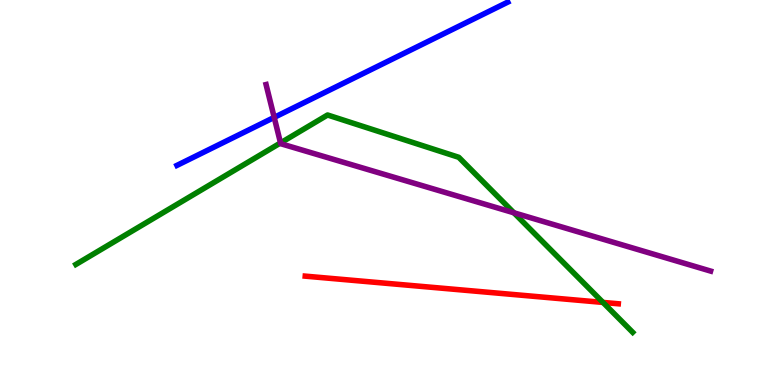[{'lines': ['blue', 'red'], 'intersections': []}, {'lines': ['green', 'red'], 'intersections': [{'x': 7.78, 'y': 2.14}]}, {'lines': ['purple', 'red'], 'intersections': []}, {'lines': ['blue', 'green'], 'intersections': []}, {'lines': ['blue', 'purple'], 'intersections': [{'x': 3.54, 'y': 6.95}]}, {'lines': ['green', 'purple'], 'intersections': [{'x': 3.62, 'y': 6.29}, {'x': 6.63, 'y': 4.47}]}]